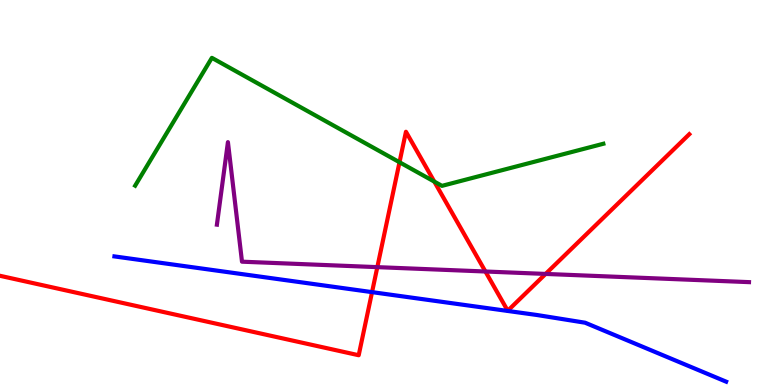[{'lines': ['blue', 'red'], 'intersections': [{'x': 4.8, 'y': 2.41}]}, {'lines': ['green', 'red'], 'intersections': [{'x': 5.15, 'y': 5.79}, {'x': 5.6, 'y': 5.28}]}, {'lines': ['purple', 'red'], 'intersections': [{'x': 4.87, 'y': 3.06}, {'x': 6.26, 'y': 2.95}, {'x': 7.04, 'y': 2.88}]}, {'lines': ['blue', 'green'], 'intersections': []}, {'lines': ['blue', 'purple'], 'intersections': []}, {'lines': ['green', 'purple'], 'intersections': []}]